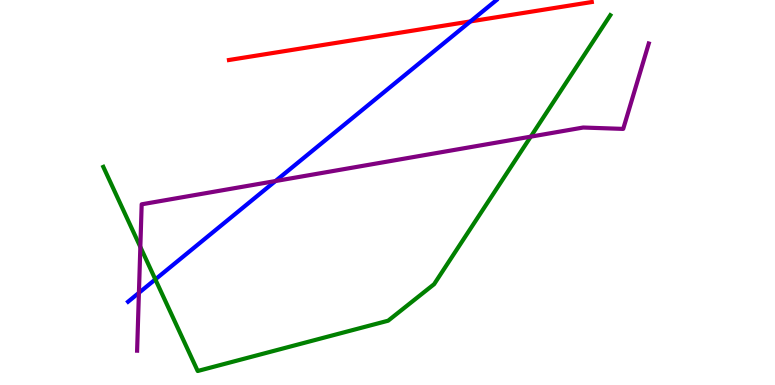[{'lines': ['blue', 'red'], 'intersections': [{'x': 6.07, 'y': 9.44}]}, {'lines': ['green', 'red'], 'intersections': []}, {'lines': ['purple', 'red'], 'intersections': []}, {'lines': ['blue', 'green'], 'intersections': [{'x': 2.0, 'y': 2.74}]}, {'lines': ['blue', 'purple'], 'intersections': [{'x': 1.79, 'y': 2.39}, {'x': 3.55, 'y': 5.3}]}, {'lines': ['green', 'purple'], 'intersections': [{'x': 1.81, 'y': 3.59}, {'x': 6.85, 'y': 6.45}]}]